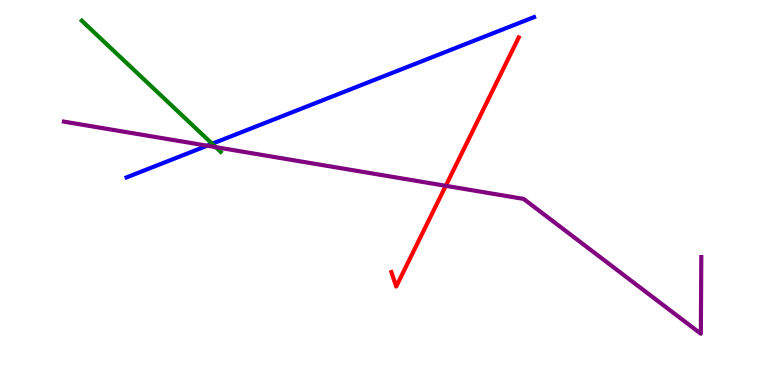[{'lines': ['blue', 'red'], 'intersections': []}, {'lines': ['green', 'red'], 'intersections': []}, {'lines': ['purple', 'red'], 'intersections': [{'x': 5.75, 'y': 5.17}]}, {'lines': ['blue', 'green'], 'intersections': [{'x': 2.74, 'y': 6.27}]}, {'lines': ['blue', 'purple'], 'intersections': [{'x': 2.67, 'y': 6.22}]}, {'lines': ['green', 'purple'], 'intersections': [{'x': 2.78, 'y': 6.18}]}]